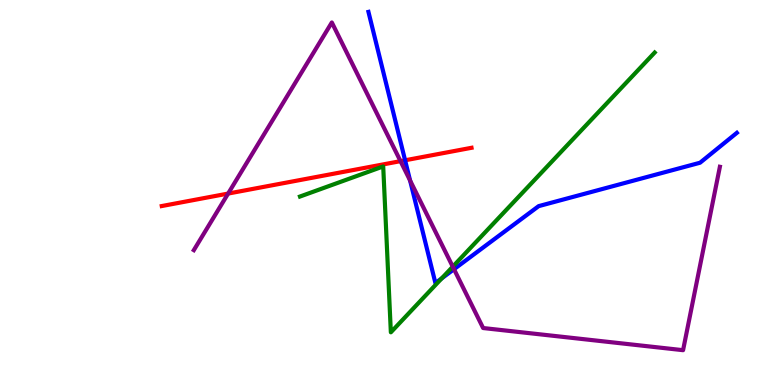[{'lines': ['blue', 'red'], 'intersections': [{'x': 5.23, 'y': 5.84}]}, {'lines': ['green', 'red'], 'intersections': []}, {'lines': ['purple', 'red'], 'intersections': [{'x': 2.94, 'y': 4.97}, {'x': 5.17, 'y': 5.81}]}, {'lines': ['blue', 'green'], 'intersections': [{'x': 5.7, 'y': 2.77}]}, {'lines': ['blue', 'purple'], 'intersections': [{'x': 5.29, 'y': 5.31}, {'x': 5.86, 'y': 3.01}]}, {'lines': ['green', 'purple'], 'intersections': [{'x': 5.84, 'y': 3.07}]}]